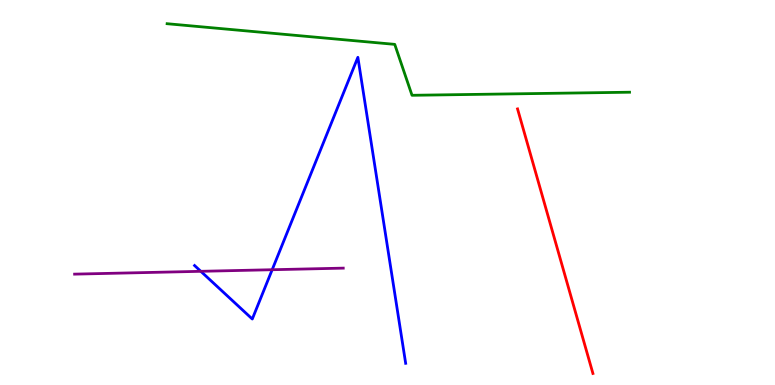[{'lines': ['blue', 'red'], 'intersections': []}, {'lines': ['green', 'red'], 'intersections': []}, {'lines': ['purple', 'red'], 'intersections': []}, {'lines': ['blue', 'green'], 'intersections': []}, {'lines': ['blue', 'purple'], 'intersections': [{'x': 2.59, 'y': 2.95}, {'x': 3.51, 'y': 2.99}]}, {'lines': ['green', 'purple'], 'intersections': []}]